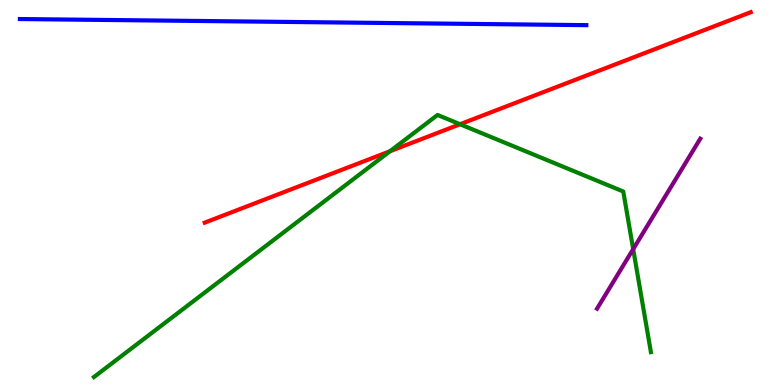[{'lines': ['blue', 'red'], 'intersections': []}, {'lines': ['green', 'red'], 'intersections': [{'x': 5.03, 'y': 6.07}, {'x': 5.94, 'y': 6.77}]}, {'lines': ['purple', 'red'], 'intersections': []}, {'lines': ['blue', 'green'], 'intersections': []}, {'lines': ['blue', 'purple'], 'intersections': []}, {'lines': ['green', 'purple'], 'intersections': [{'x': 8.17, 'y': 3.53}]}]